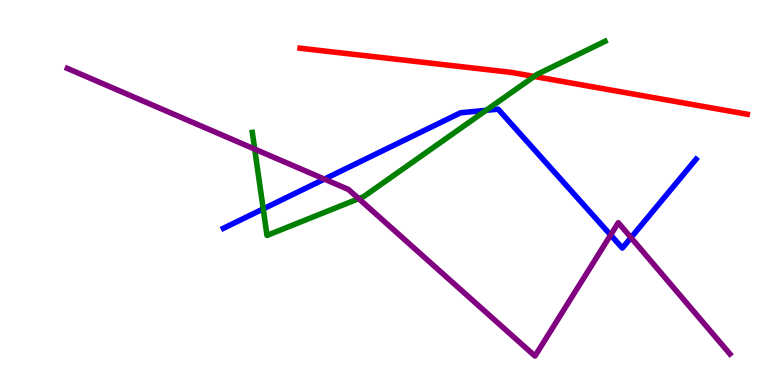[{'lines': ['blue', 'red'], 'intersections': []}, {'lines': ['green', 'red'], 'intersections': [{'x': 6.89, 'y': 8.01}]}, {'lines': ['purple', 'red'], 'intersections': []}, {'lines': ['blue', 'green'], 'intersections': [{'x': 3.4, 'y': 4.57}, {'x': 6.27, 'y': 7.13}]}, {'lines': ['blue', 'purple'], 'intersections': [{'x': 4.19, 'y': 5.35}, {'x': 7.88, 'y': 3.9}, {'x': 8.14, 'y': 3.83}]}, {'lines': ['green', 'purple'], 'intersections': [{'x': 3.29, 'y': 6.13}, {'x': 4.63, 'y': 4.84}]}]